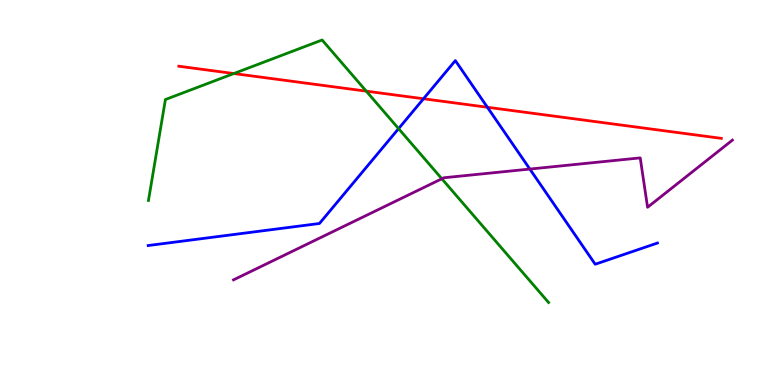[{'lines': ['blue', 'red'], 'intersections': [{'x': 5.46, 'y': 7.43}, {'x': 6.29, 'y': 7.21}]}, {'lines': ['green', 'red'], 'intersections': [{'x': 3.02, 'y': 8.09}, {'x': 4.73, 'y': 7.63}]}, {'lines': ['purple', 'red'], 'intersections': []}, {'lines': ['blue', 'green'], 'intersections': [{'x': 5.14, 'y': 6.66}]}, {'lines': ['blue', 'purple'], 'intersections': [{'x': 6.84, 'y': 5.61}]}, {'lines': ['green', 'purple'], 'intersections': [{'x': 5.7, 'y': 5.36}]}]